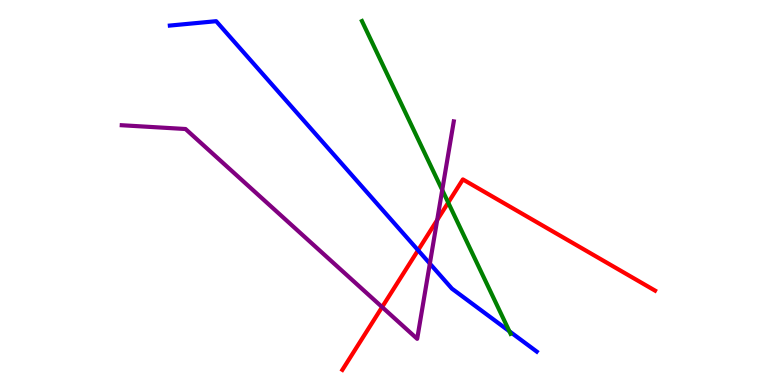[{'lines': ['blue', 'red'], 'intersections': [{'x': 5.39, 'y': 3.5}]}, {'lines': ['green', 'red'], 'intersections': [{'x': 5.78, 'y': 4.74}]}, {'lines': ['purple', 'red'], 'intersections': [{'x': 4.93, 'y': 2.02}, {'x': 5.64, 'y': 4.28}]}, {'lines': ['blue', 'green'], 'intersections': [{'x': 6.57, 'y': 1.4}]}, {'lines': ['blue', 'purple'], 'intersections': [{'x': 5.55, 'y': 3.15}]}, {'lines': ['green', 'purple'], 'intersections': [{'x': 5.71, 'y': 5.07}]}]